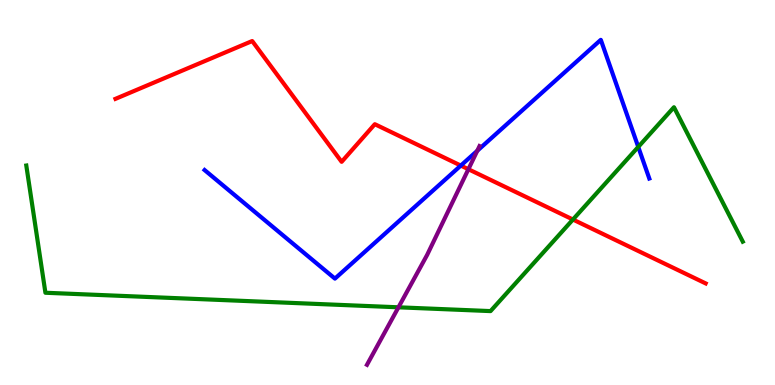[{'lines': ['blue', 'red'], 'intersections': [{'x': 5.95, 'y': 5.7}]}, {'lines': ['green', 'red'], 'intersections': [{'x': 7.39, 'y': 4.3}]}, {'lines': ['purple', 'red'], 'intersections': [{'x': 6.04, 'y': 5.6}]}, {'lines': ['blue', 'green'], 'intersections': [{'x': 8.24, 'y': 6.18}]}, {'lines': ['blue', 'purple'], 'intersections': [{'x': 6.16, 'y': 6.08}]}, {'lines': ['green', 'purple'], 'intersections': [{'x': 5.14, 'y': 2.02}]}]